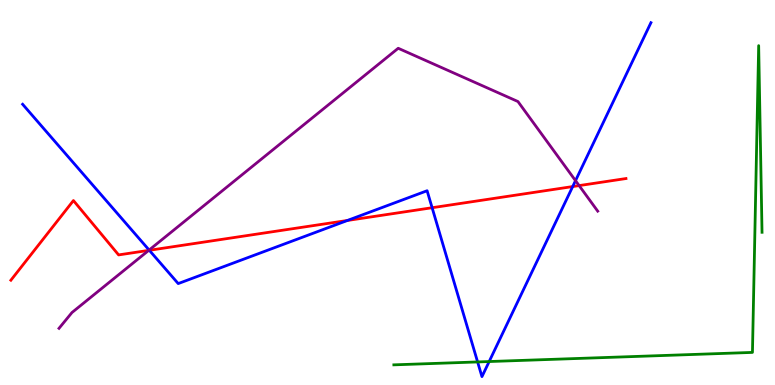[{'lines': ['blue', 'red'], 'intersections': [{'x': 1.93, 'y': 3.5}, {'x': 4.48, 'y': 4.27}, {'x': 5.58, 'y': 4.6}, {'x': 7.39, 'y': 5.15}]}, {'lines': ['green', 'red'], 'intersections': []}, {'lines': ['purple', 'red'], 'intersections': [{'x': 1.92, 'y': 3.5}, {'x': 7.47, 'y': 5.18}]}, {'lines': ['blue', 'green'], 'intersections': [{'x': 6.16, 'y': 0.599}, {'x': 6.31, 'y': 0.609}]}, {'lines': ['blue', 'purple'], 'intersections': [{'x': 1.92, 'y': 3.51}, {'x': 7.43, 'y': 5.31}]}, {'lines': ['green', 'purple'], 'intersections': []}]